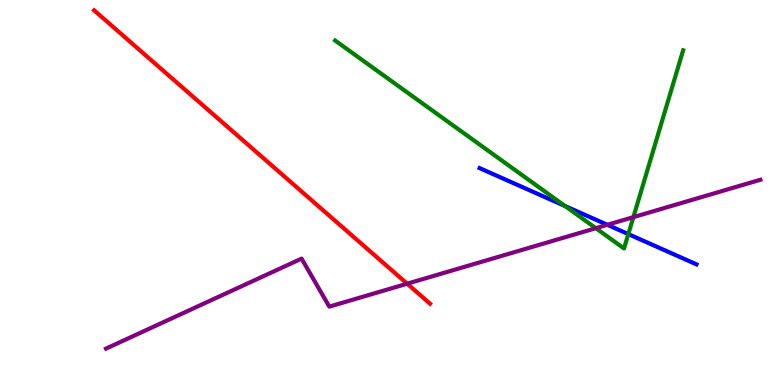[{'lines': ['blue', 'red'], 'intersections': []}, {'lines': ['green', 'red'], 'intersections': []}, {'lines': ['purple', 'red'], 'intersections': [{'x': 5.25, 'y': 2.63}]}, {'lines': ['blue', 'green'], 'intersections': [{'x': 7.29, 'y': 4.65}, {'x': 8.11, 'y': 3.92}]}, {'lines': ['blue', 'purple'], 'intersections': [{'x': 7.84, 'y': 4.16}]}, {'lines': ['green', 'purple'], 'intersections': [{'x': 7.69, 'y': 4.07}, {'x': 8.17, 'y': 4.36}]}]